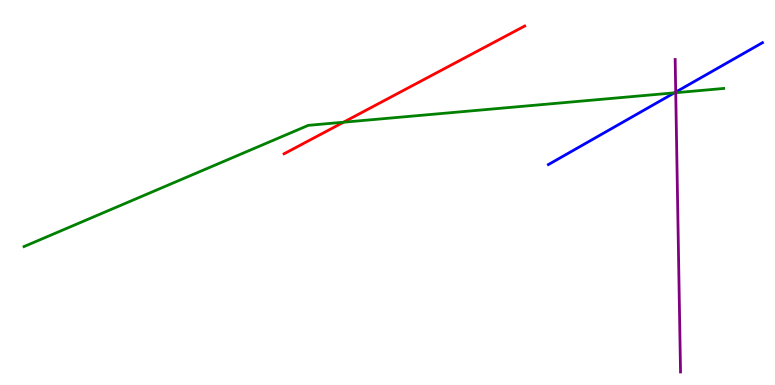[{'lines': ['blue', 'red'], 'intersections': []}, {'lines': ['green', 'red'], 'intersections': [{'x': 4.43, 'y': 6.83}]}, {'lines': ['purple', 'red'], 'intersections': []}, {'lines': ['blue', 'green'], 'intersections': [{'x': 8.7, 'y': 7.59}]}, {'lines': ['blue', 'purple'], 'intersections': [{'x': 8.72, 'y': 7.61}]}, {'lines': ['green', 'purple'], 'intersections': [{'x': 8.72, 'y': 7.59}]}]